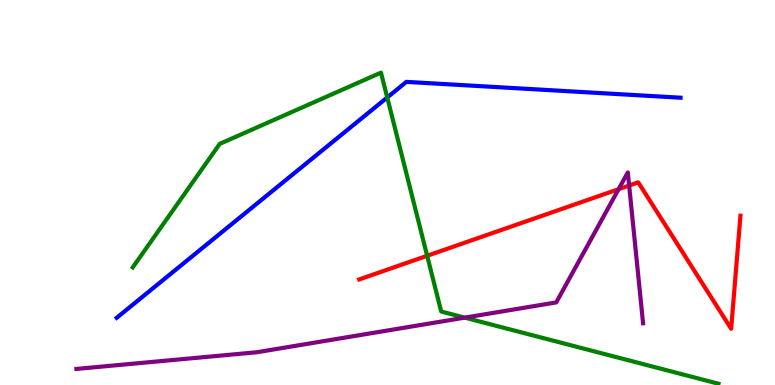[{'lines': ['blue', 'red'], 'intersections': []}, {'lines': ['green', 'red'], 'intersections': [{'x': 5.51, 'y': 3.36}]}, {'lines': ['purple', 'red'], 'intersections': [{'x': 7.98, 'y': 5.09}, {'x': 8.12, 'y': 5.18}]}, {'lines': ['blue', 'green'], 'intersections': [{'x': 5.0, 'y': 7.47}]}, {'lines': ['blue', 'purple'], 'intersections': []}, {'lines': ['green', 'purple'], 'intersections': [{'x': 6.0, 'y': 1.75}]}]